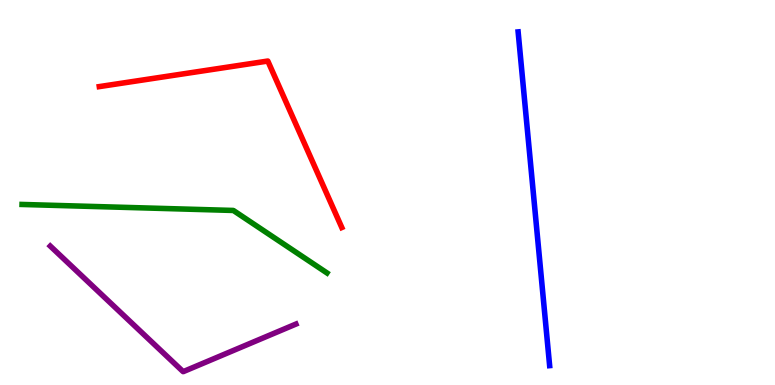[{'lines': ['blue', 'red'], 'intersections': []}, {'lines': ['green', 'red'], 'intersections': []}, {'lines': ['purple', 'red'], 'intersections': []}, {'lines': ['blue', 'green'], 'intersections': []}, {'lines': ['blue', 'purple'], 'intersections': []}, {'lines': ['green', 'purple'], 'intersections': []}]